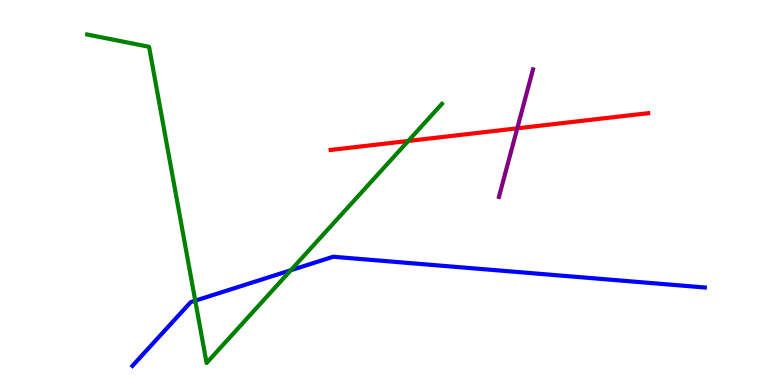[{'lines': ['blue', 'red'], 'intersections': []}, {'lines': ['green', 'red'], 'intersections': [{'x': 5.27, 'y': 6.34}]}, {'lines': ['purple', 'red'], 'intersections': [{'x': 6.67, 'y': 6.67}]}, {'lines': ['blue', 'green'], 'intersections': [{'x': 2.52, 'y': 2.19}, {'x': 3.75, 'y': 2.98}]}, {'lines': ['blue', 'purple'], 'intersections': []}, {'lines': ['green', 'purple'], 'intersections': []}]